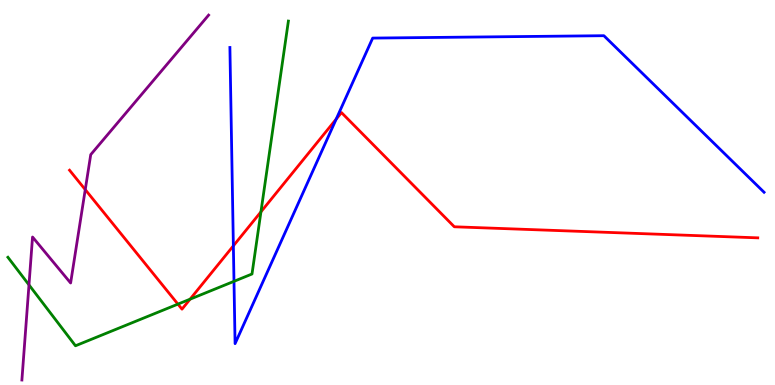[{'lines': ['blue', 'red'], 'intersections': [{'x': 3.01, 'y': 3.61}, {'x': 4.34, 'y': 6.91}]}, {'lines': ['green', 'red'], 'intersections': [{'x': 2.3, 'y': 2.1}, {'x': 2.45, 'y': 2.23}, {'x': 3.37, 'y': 4.5}]}, {'lines': ['purple', 'red'], 'intersections': [{'x': 1.1, 'y': 5.07}]}, {'lines': ['blue', 'green'], 'intersections': [{'x': 3.02, 'y': 2.69}]}, {'lines': ['blue', 'purple'], 'intersections': []}, {'lines': ['green', 'purple'], 'intersections': [{'x': 0.374, 'y': 2.6}]}]